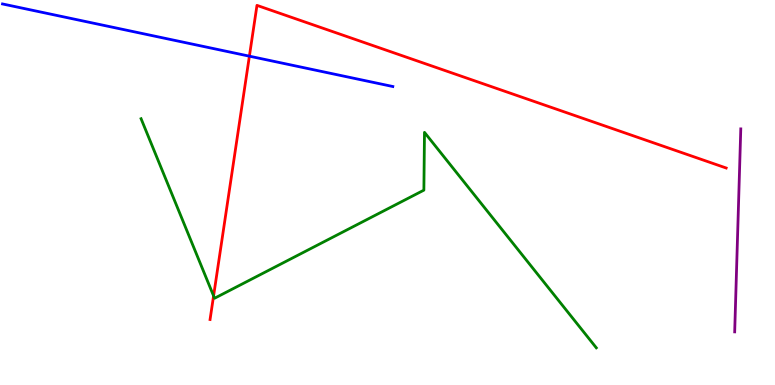[{'lines': ['blue', 'red'], 'intersections': [{'x': 3.22, 'y': 8.54}]}, {'lines': ['green', 'red'], 'intersections': [{'x': 2.76, 'y': 2.31}]}, {'lines': ['purple', 'red'], 'intersections': []}, {'lines': ['blue', 'green'], 'intersections': []}, {'lines': ['blue', 'purple'], 'intersections': []}, {'lines': ['green', 'purple'], 'intersections': []}]